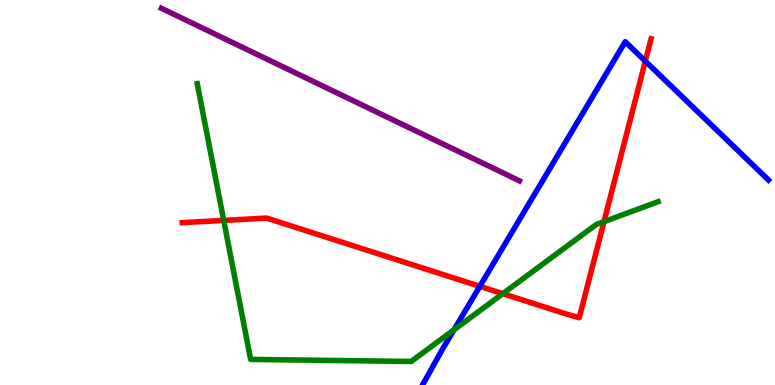[{'lines': ['blue', 'red'], 'intersections': [{'x': 6.19, 'y': 2.56}, {'x': 8.33, 'y': 8.41}]}, {'lines': ['green', 'red'], 'intersections': [{'x': 2.89, 'y': 4.28}, {'x': 6.49, 'y': 2.37}, {'x': 7.79, 'y': 4.24}]}, {'lines': ['purple', 'red'], 'intersections': []}, {'lines': ['blue', 'green'], 'intersections': [{'x': 5.86, 'y': 1.43}]}, {'lines': ['blue', 'purple'], 'intersections': []}, {'lines': ['green', 'purple'], 'intersections': []}]